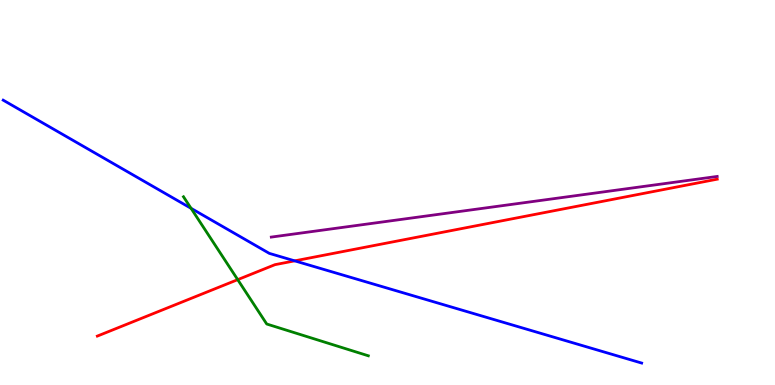[{'lines': ['blue', 'red'], 'intersections': [{'x': 3.8, 'y': 3.22}]}, {'lines': ['green', 'red'], 'intersections': [{'x': 3.07, 'y': 2.74}]}, {'lines': ['purple', 'red'], 'intersections': []}, {'lines': ['blue', 'green'], 'intersections': [{'x': 2.47, 'y': 4.59}]}, {'lines': ['blue', 'purple'], 'intersections': []}, {'lines': ['green', 'purple'], 'intersections': []}]